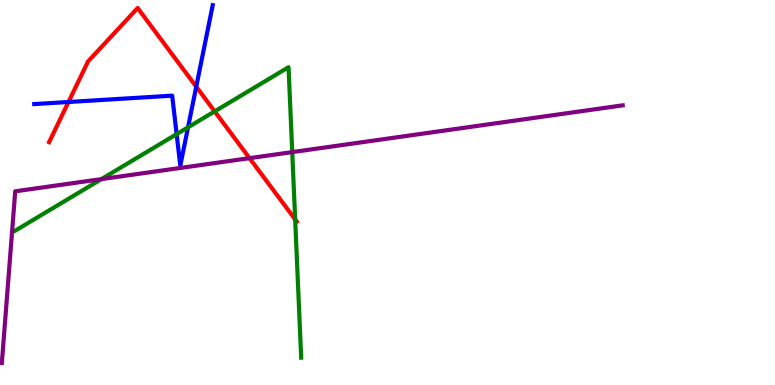[{'lines': ['blue', 'red'], 'intersections': [{'x': 0.884, 'y': 7.35}, {'x': 2.53, 'y': 7.75}]}, {'lines': ['green', 'red'], 'intersections': [{'x': 2.77, 'y': 7.11}, {'x': 3.81, 'y': 4.3}]}, {'lines': ['purple', 'red'], 'intersections': [{'x': 3.22, 'y': 5.89}]}, {'lines': ['blue', 'green'], 'intersections': [{'x': 2.28, 'y': 6.52}, {'x': 2.43, 'y': 6.69}]}, {'lines': ['blue', 'purple'], 'intersections': []}, {'lines': ['green', 'purple'], 'intersections': [{'x': 1.31, 'y': 5.35}, {'x': 3.77, 'y': 6.05}]}]